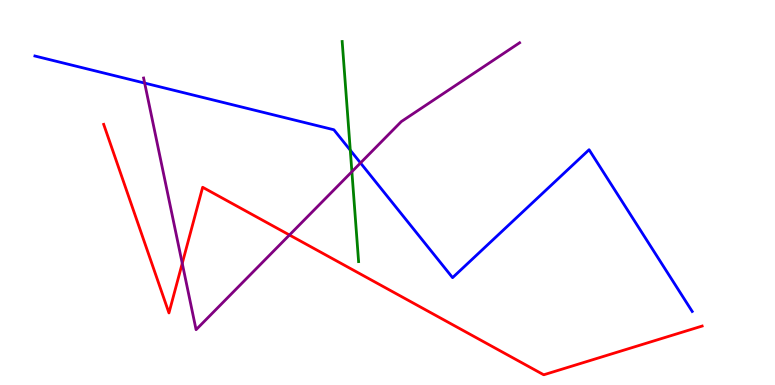[{'lines': ['blue', 'red'], 'intersections': []}, {'lines': ['green', 'red'], 'intersections': []}, {'lines': ['purple', 'red'], 'intersections': [{'x': 2.35, 'y': 3.16}, {'x': 3.73, 'y': 3.9}]}, {'lines': ['blue', 'green'], 'intersections': [{'x': 4.52, 'y': 6.1}]}, {'lines': ['blue', 'purple'], 'intersections': [{'x': 1.87, 'y': 7.84}, {'x': 4.65, 'y': 5.77}]}, {'lines': ['green', 'purple'], 'intersections': [{'x': 4.54, 'y': 5.54}]}]